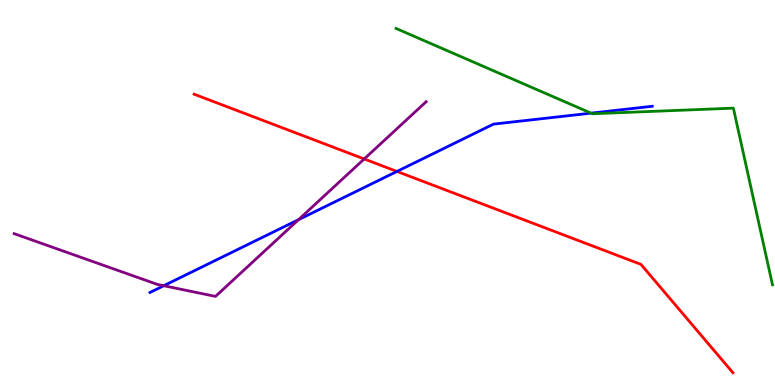[{'lines': ['blue', 'red'], 'intersections': [{'x': 5.12, 'y': 5.55}]}, {'lines': ['green', 'red'], 'intersections': []}, {'lines': ['purple', 'red'], 'intersections': [{'x': 4.7, 'y': 5.87}]}, {'lines': ['blue', 'green'], 'intersections': [{'x': 7.63, 'y': 7.06}]}, {'lines': ['blue', 'purple'], 'intersections': [{'x': 2.11, 'y': 2.58}, {'x': 3.85, 'y': 4.29}]}, {'lines': ['green', 'purple'], 'intersections': []}]